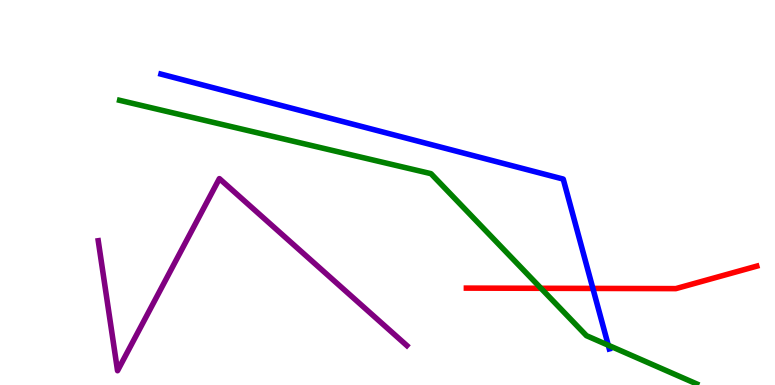[{'lines': ['blue', 'red'], 'intersections': [{'x': 7.65, 'y': 2.51}]}, {'lines': ['green', 'red'], 'intersections': [{'x': 6.98, 'y': 2.51}]}, {'lines': ['purple', 'red'], 'intersections': []}, {'lines': ['blue', 'green'], 'intersections': [{'x': 7.85, 'y': 1.03}]}, {'lines': ['blue', 'purple'], 'intersections': []}, {'lines': ['green', 'purple'], 'intersections': []}]